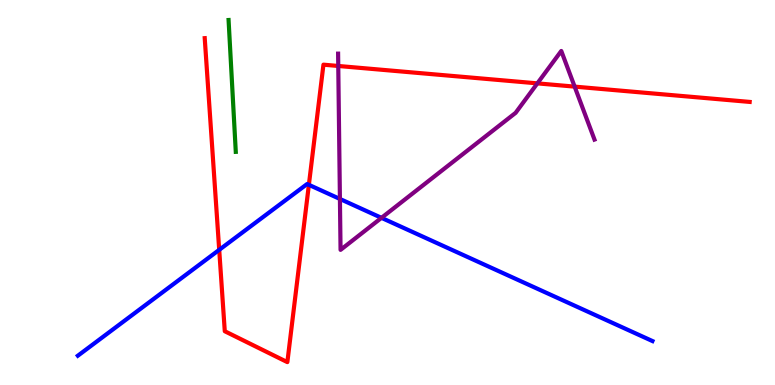[{'lines': ['blue', 'red'], 'intersections': [{'x': 2.83, 'y': 3.51}, {'x': 3.99, 'y': 5.2}]}, {'lines': ['green', 'red'], 'intersections': []}, {'lines': ['purple', 'red'], 'intersections': [{'x': 4.36, 'y': 8.29}, {'x': 6.93, 'y': 7.83}, {'x': 7.41, 'y': 7.75}]}, {'lines': ['blue', 'green'], 'intersections': []}, {'lines': ['blue', 'purple'], 'intersections': [{'x': 4.39, 'y': 4.83}, {'x': 4.92, 'y': 4.34}]}, {'lines': ['green', 'purple'], 'intersections': []}]